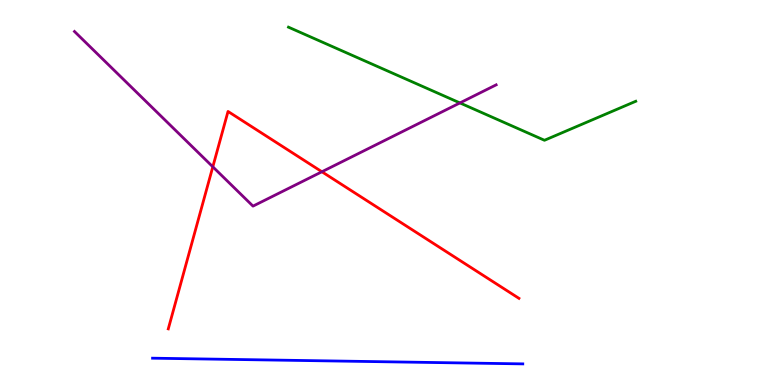[{'lines': ['blue', 'red'], 'intersections': []}, {'lines': ['green', 'red'], 'intersections': []}, {'lines': ['purple', 'red'], 'intersections': [{'x': 2.75, 'y': 5.67}, {'x': 4.15, 'y': 5.54}]}, {'lines': ['blue', 'green'], 'intersections': []}, {'lines': ['blue', 'purple'], 'intersections': []}, {'lines': ['green', 'purple'], 'intersections': [{'x': 5.93, 'y': 7.33}]}]